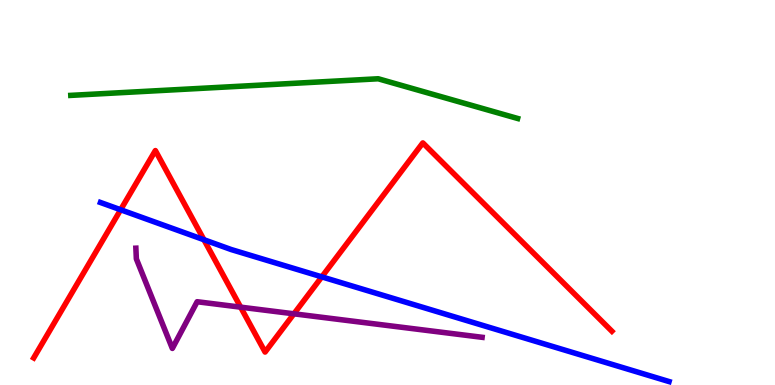[{'lines': ['blue', 'red'], 'intersections': [{'x': 1.56, 'y': 4.55}, {'x': 2.63, 'y': 3.77}, {'x': 4.15, 'y': 2.81}]}, {'lines': ['green', 'red'], 'intersections': []}, {'lines': ['purple', 'red'], 'intersections': [{'x': 3.1, 'y': 2.02}, {'x': 3.79, 'y': 1.85}]}, {'lines': ['blue', 'green'], 'intersections': []}, {'lines': ['blue', 'purple'], 'intersections': []}, {'lines': ['green', 'purple'], 'intersections': []}]